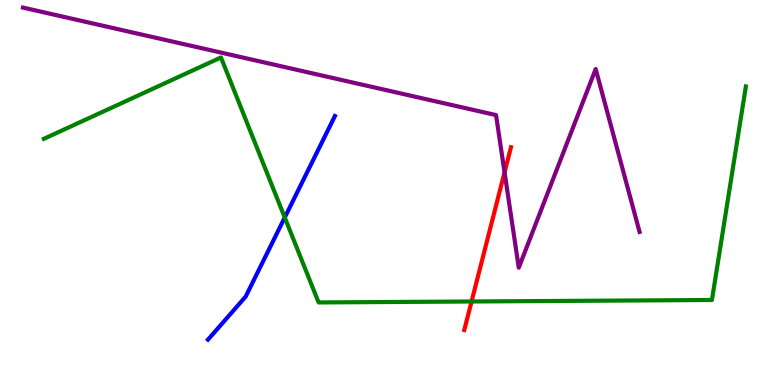[{'lines': ['blue', 'red'], 'intersections': []}, {'lines': ['green', 'red'], 'intersections': [{'x': 6.08, 'y': 2.17}]}, {'lines': ['purple', 'red'], 'intersections': [{'x': 6.51, 'y': 5.52}]}, {'lines': ['blue', 'green'], 'intersections': [{'x': 3.67, 'y': 4.35}]}, {'lines': ['blue', 'purple'], 'intersections': []}, {'lines': ['green', 'purple'], 'intersections': []}]